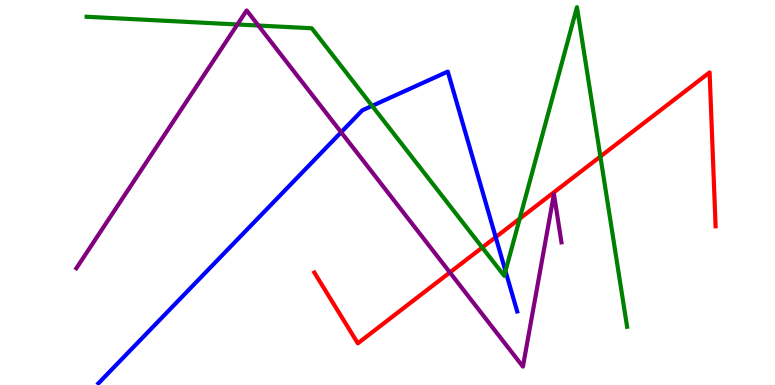[{'lines': ['blue', 'red'], 'intersections': [{'x': 6.4, 'y': 3.84}]}, {'lines': ['green', 'red'], 'intersections': [{'x': 6.22, 'y': 3.57}, {'x': 6.71, 'y': 4.32}, {'x': 7.75, 'y': 5.93}]}, {'lines': ['purple', 'red'], 'intersections': [{'x': 5.8, 'y': 2.92}]}, {'lines': ['blue', 'green'], 'intersections': [{'x': 4.8, 'y': 7.25}, {'x': 6.52, 'y': 2.96}]}, {'lines': ['blue', 'purple'], 'intersections': [{'x': 4.4, 'y': 6.57}]}, {'lines': ['green', 'purple'], 'intersections': [{'x': 3.06, 'y': 9.36}, {'x': 3.33, 'y': 9.34}]}]